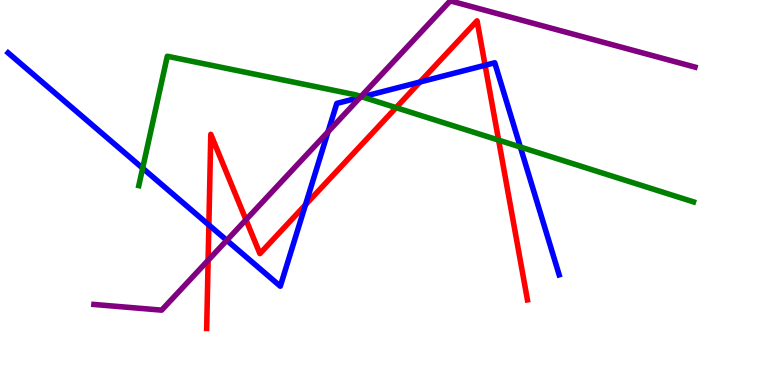[{'lines': ['blue', 'red'], 'intersections': [{'x': 2.7, 'y': 4.16}, {'x': 3.94, 'y': 4.68}, {'x': 5.42, 'y': 7.87}, {'x': 6.26, 'y': 8.31}]}, {'lines': ['green', 'red'], 'intersections': [{'x': 5.11, 'y': 7.2}, {'x': 6.43, 'y': 6.36}]}, {'lines': ['purple', 'red'], 'intersections': [{'x': 2.69, 'y': 3.24}, {'x': 3.17, 'y': 4.29}]}, {'lines': ['blue', 'green'], 'intersections': [{'x': 1.84, 'y': 5.63}, {'x': 4.67, 'y': 7.48}, {'x': 6.71, 'y': 6.18}]}, {'lines': ['blue', 'purple'], 'intersections': [{'x': 2.93, 'y': 3.76}, {'x': 4.23, 'y': 6.58}, {'x': 4.65, 'y': 7.47}]}, {'lines': ['green', 'purple'], 'intersections': [{'x': 4.66, 'y': 7.49}]}]